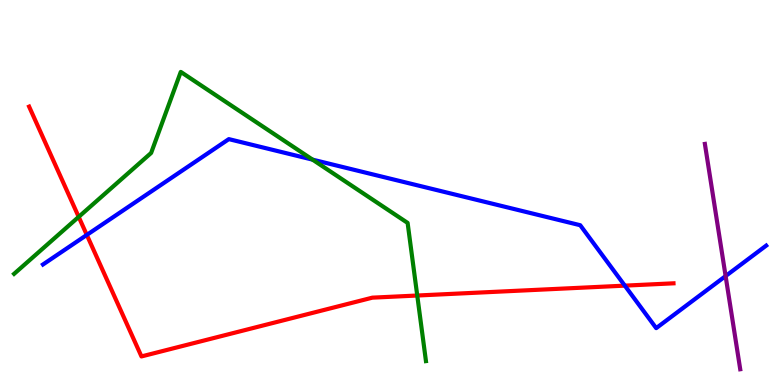[{'lines': ['blue', 'red'], 'intersections': [{'x': 1.12, 'y': 3.9}, {'x': 8.06, 'y': 2.58}]}, {'lines': ['green', 'red'], 'intersections': [{'x': 1.02, 'y': 4.37}, {'x': 5.38, 'y': 2.32}]}, {'lines': ['purple', 'red'], 'intersections': []}, {'lines': ['blue', 'green'], 'intersections': [{'x': 4.03, 'y': 5.85}]}, {'lines': ['blue', 'purple'], 'intersections': [{'x': 9.36, 'y': 2.83}]}, {'lines': ['green', 'purple'], 'intersections': []}]